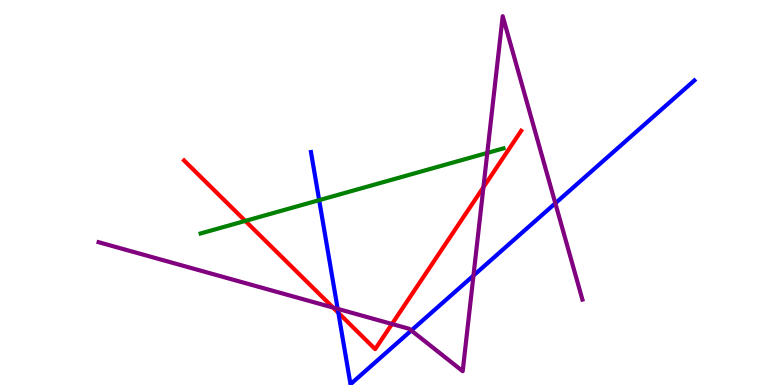[{'lines': ['blue', 'red'], 'intersections': [{'x': 4.37, 'y': 1.88}]}, {'lines': ['green', 'red'], 'intersections': [{'x': 3.17, 'y': 4.26}]}, {'lines': ['purple', 'red'], 'intersections': [{'x': 4.3, 'y': 2.01}, {'x': 5.06, 'y': 1.58}, {'x': 6.24, 'y': 5.14}]}, {'lines': ['blue', 'green'], 'intersections': [{'x': 4.12, 'y': 4.8}]}, {'lines': ['blue', 'purple'], 'intersections': [{'x': 4.36, 'y': 1.98}, {'x': 5.31, 'y': 1.42}, {'x': 6.11, 'y': 2.84}, {'x': 7.17, 'y': 4.72}]}, {'lines': ['green', 'purple'], 'intersections': [{'x': 6.29, 'y': 6.03}]}]